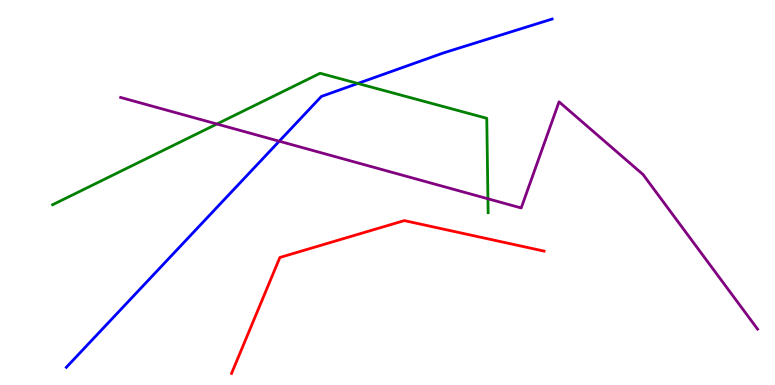[{'lines': ['blue', 'red'], 'intersections': []}, {'lines': ['green', 'red'], 'intersections': []}, {'lines': ['purple', 'red'], 'intersections': []}, {'lines': ['blue', 'green'], 'intersections': [{'x': 4.62, 'y': 7.83}]}, {'lines': ['blue', 'purple'], 'intersections': [{'x': 3.6, 'y': 6.33}]}, {'lines': ['green', 'purple'], 'intersections': [{'x': 2.8, 'y': 6.78}, {'x': 6.3, 'y': 4.84}]}]